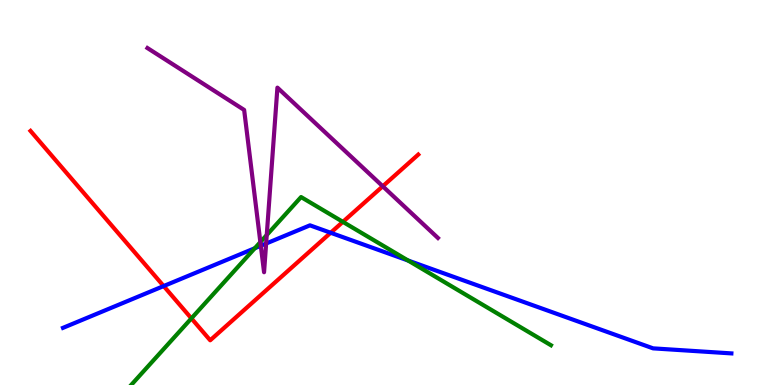[{'lines': ['blue', 'red'], 'intersections': [{'x': 2.11, 'y': 2.57}, {'x': 4.27, 'y': 3.95}]}, {'lines': ['green', 'red'], 'intersections': [{'x': 2.47, 'y': 1.73}, {'x': 4.42, 'y': 4.24}]}, {'lines': ['purple', 'red'], 'intersections': [{'x': 4.94, 'y': 5.16}]}, {'lines': ['blue', 'green'], 'intersections': [{'x': 3.29, 'y': 3.55}, {'x': 5.27, 'y': 3.23}]}, {'lines': ['blue', 'purple'], 'intersections': [{'x': 3.37, 'y': 3.62}, {'x': 3.43, 'y': 3.67}]}, {'lines': ['green', 'purple'], 'intersections': [{'x': 3.36, 'y': 3.71}, {'x': 3.44, 'y': 3.9}]}]